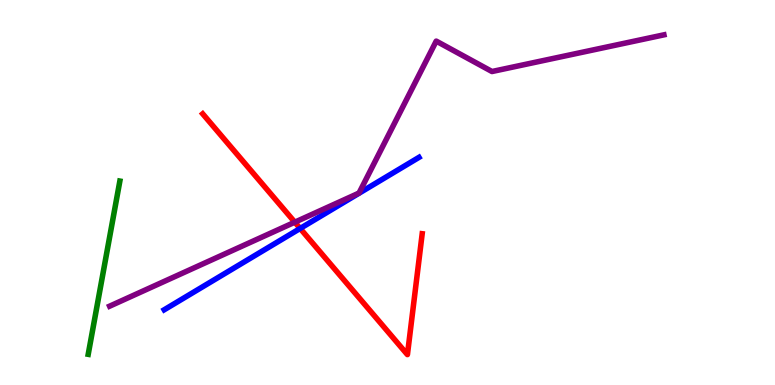[{'lines': ['blue', 'red'], 'intersections': [{'x': 3.87, 'y': 4.07}]}, {'lines': ['green', 'red'], 'intersections': []}, {'lines': ['purple', 'red'], 'intersections': [{'x': 3.8, 'y': 4.23}]}, {'lines': ['blue', 'green'], 'intersections': []}, {'lines': ['blue', 'purple'], 'intersections': []}, {'lines': ['green', 'purple'], 'intersections': []}]